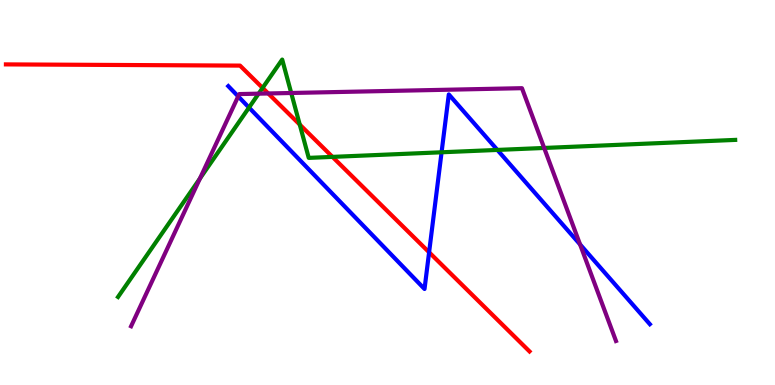[{'lines': ['blue', 'red'], 'intersections': [{'x': 5.54, 'y': 3.45}]}, {'lines': ['green', 'red'], 'intersections': [{'x': 3.39, 'y': 7.72}, {'x': 3.87, 'y': 6.76}, {'x': 4.29, 'y': 5.93}]}, {'lines': ['purple', 'red'], 'intersections': [{'x': 3.46, 'y': 7.57}]}, {'lines': ['blue', 'green'], 'intersections': [{'x': 3.21, 'y': 7.21}, {'x': 5.7, 'y': 6.04}, {'x': 6.42, 'y': 6.11}]}, {'lines': ['blue', 'purple'], 'intersections': [{'x': 3.07, 'y': 7.5}, {'x': 7.48, 'y': 3.65}]}, {'lines': ['green', 'purple'], 'intersections': [{'x': 2.58, 'y': 5.36}, {'x': 3.34, 'y': 7.57}, {'x': 3.76, 'y': 7.58}, {'x': 7.02, 'y': 6.16}]}]